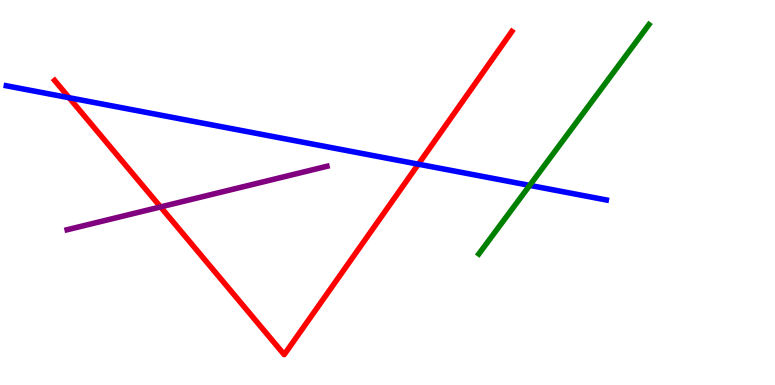[{'lines': ['blue', 'red'], 'intersections': [{'x': 0.892, 'y': 7.46}, {'x': 5.4, 'y': 5.74}]}, {'lines': ['green', 'red'], 'intersections': []}, {'lines': ['purple', 'red'], 'intersections': [{'x': 2.07, 'y': 4.63}]}, {'lines': ['blue', 'green'], 'intersections': [{'x': 6.83, 'y': 5.19}]}, {'lines': ['blue', 'purple'], 'intersections': []}, {'lines': ['green', 'purple'], 'intersections': []}]